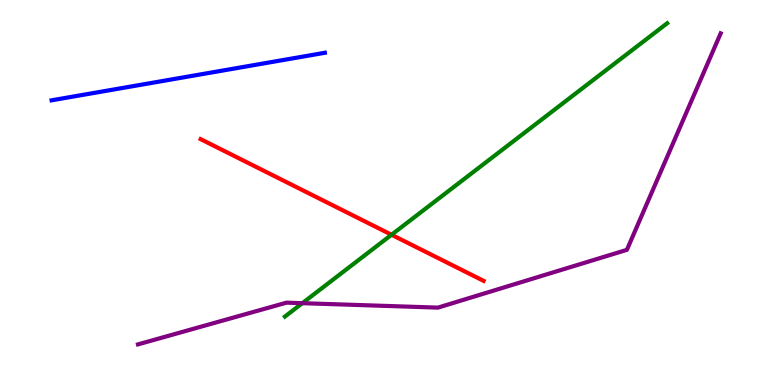[{'lines': ['blue', 'red'], 'intersections': []}, {'lines': ['green', 'red'], 'intersections': [{'x': 5.05, 'y': 3.9}]}, {'lines': ['purple', 'red'], 'intersections': []}, {'lines': ['blue', 'green'], 'intersections': []}, {'lines': ['blue', 'purple'], 'intersections': []}, {'lines': ['green', 'purple'], 'intersections': [{'x': 3.9, 'y': 2.13}]}]